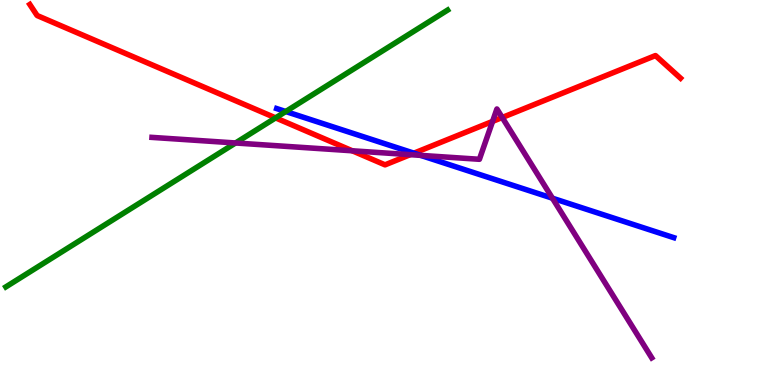[{'lines': ['blue', 'red'], 'intersections': [{'x': 5.34, 'y': 6.02}]}, {'lines': ['green', 'red'], 'intersections': [{'x': 3.56, 'y': 6.94}]}, {'lines': ['purple', 'red'], 'intersections': [{'x': 4.55, 'y': 6.08}, {'x': 5.29, 'y': 5.98}, {'x': 6.36, 'y': 6.85}, {'x': 6.48, 'y': 6.95}]}, {'lines': ['blue', 'green'], 'intersections': [{'x': 3.69, 'y': 7.1}]}, {'lines': ['blue', 'purple'], 'intersections': [{'x': 5.43, 'y': 5.96}, {'x': 7.13, 'y': 4.85}]}, {'lines': ['green', 'purple'], 'intersections': [{'x': 3.04, 'y': 6.29}]}]